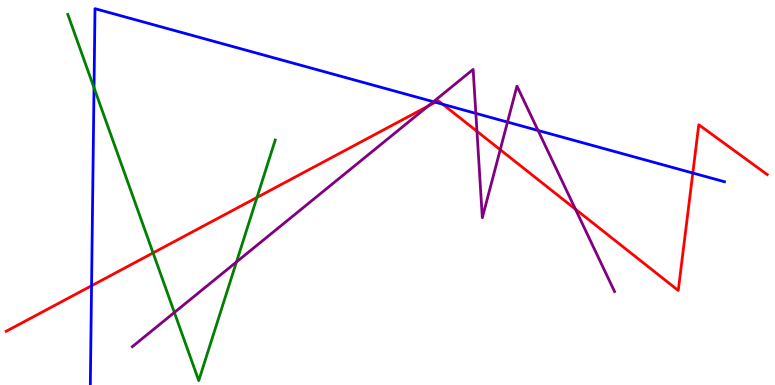[{'lines': ['blue', 'red'], 'intersections': [{'x': 1.18, 'y': 2.58}, {'x': 5.62, 'y': 7.34}, {'x': 5.71, 'y': 7.29}, {'x': 8.94, 'y': 5.51}]}, {'lines': ['green', 'red'], 'intersections': [{'x': 1.98, 'y': 3.43}, {'x': 3.32, 'y': 4.87}]}, {'lines': ['purple', 'red'], 'intersections': [{'x': 5.52, 'y': 7.24}, {'x': 6.15, 'y': 6.59}, {'x': 6.45, 'y': 6.11}, {'x': 7.43, 'y': 4.57}]}, {'lines': ['blue', 'green'], 'intersections': [{'x': 1.21, 'y': 7.72}]}, {'lines': ['blue', 'purple'], 'intersections': [{'x': 5.59, 'y': 7.36}, {'x': 6.14, 'y': 7.06}, {'x': 6.55, 'y': 6.83}, {'x': 6.94, 'y': 6.61}]}, {'lines': ['green', 'purple'], 'intersections': [{'x': 2.25, 'y': 1.88}, {'x': 3.05, 'y': 3.2}]}]